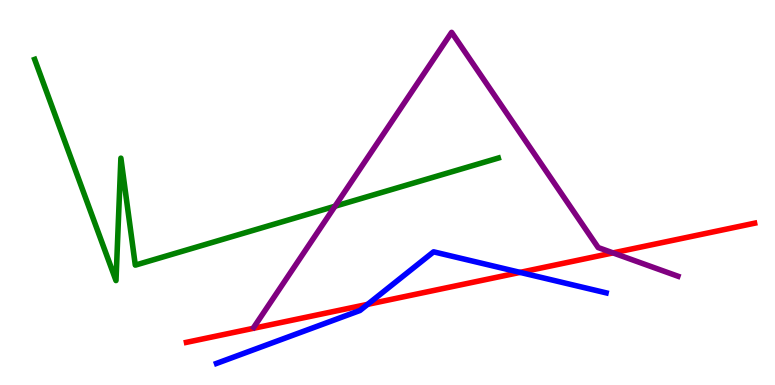[{'lines': ['blue', 'red'], 'intersections': [{'x': 4.74, 'y': 2.09}, {'x': 6.71, 'y': 2.93}]}, {'lines': ['green', 'red'], 'intersections': []}, {'lines': ['purple', 'red'], 'intersections': [{'x': 7.91, 'y': 3.43}]}, {'lines': ['blue', 'green'], 'intersections': []}, {'lines': ['blue', 'purple'], 'intersections': []}, {'lines': ['green', 'purple'], 'intersections': [{'x': 4.32, 'y': 4.64}]}]